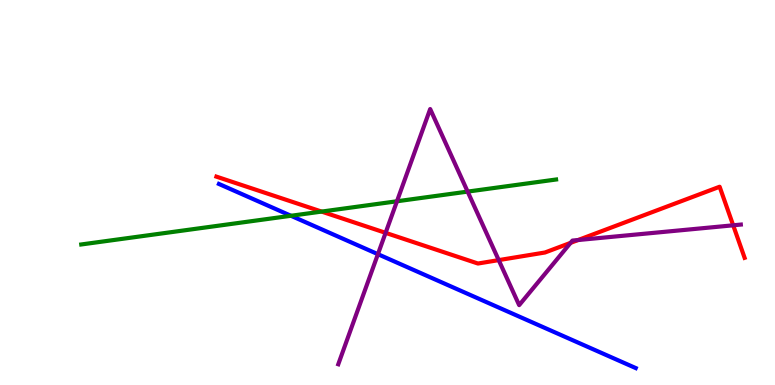[{'lines': ['blue', 'red'], 'intersections': []}, {'lines': ['green', 'red'], 'intersections': [{'x': 4.15, 'y': 4.5}]}, {'lines': ['purple', 'red'], 'intersections': [{'x': 4.98, 'y': 3.95}, {'x': 6.44, 'y': 3.24}, {'x': 7.36, 'y': 3.69}, {'x': 7.46, 'y': 3.77}, {'x': 9.46, 'y': 4.15}]}, {'lines': ['blue', 'green'], 'intersections': [{'x': 3.75, 'y': 4.4}]}, {'lines': ['blue', 'purple'], 'intersections': [{'x': 4.88, 'y': 3.4}]}, {'lines': ['green', 'purple'], 'intersections': [{'x': 5.12, 'y': 4.77}, {'x': 6.03, 'y': 5.02}]}]